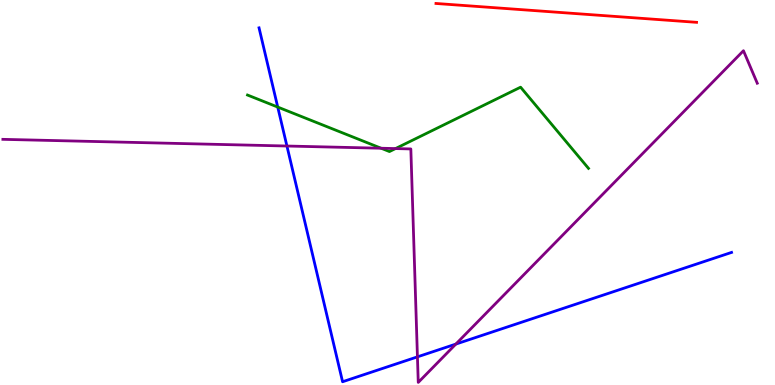[{'lines': ['blue', 'red'], 'intersections': []}, {'lines': ['green', 'red'], 'intersections': []}, {'lines': ['purple', 'red'], 'intersections': []}, {'lines': ['blue', 'green'], 'intersections': [{'x': 3.58, 'y': 7.22}]}, {'lines': ['blue', 'purple'], 'intersections': [{'x': 3.7, 'y': 6.21}, {'x': 5.39, 'y': 0.731}, {'x': 5.88, 'y': 1.06}]}, {'lines': ['green', 'purple'], 'intersections': [{'x': 4.92, 'y': 6.15}, {'x': 5.1, 'y': 6.14}]}]